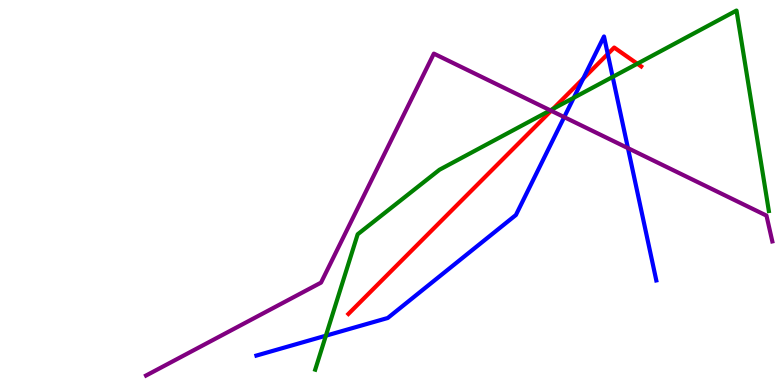[{'lines': ['blue', 'red'], 'intersections': [{'x': 7.53, 'y': 7.96}, {'x': 7.84, 'y': 8.6}]}, {'lines': ['green', 'red'], 'intersections': [{'x': 7.14, 'y': 7.17}, {'x': 8.22, 'y': 8.35}]}, {'lines': ['purple', 'red'], 'intersections': [{'x': 7.11, 'y': 7.12}]}, {'lines': ['blue', 'green'], 'intersections': [{'x': 4.2, 'y': 1.28}, {'x': 7.4, 'y': 7.46}, {'x': 7.91, 'y': 8.0}]}, {'lines': ['blue', 'purple'], 'intersections': [{'x': 7.28, 'y': 6.96}, {'x': 8.1, 'y': 6.15}]}, {'lines': ['green', 'purple'], 'intersections': [{'x': 7.1, 'y': 7.13}]}]